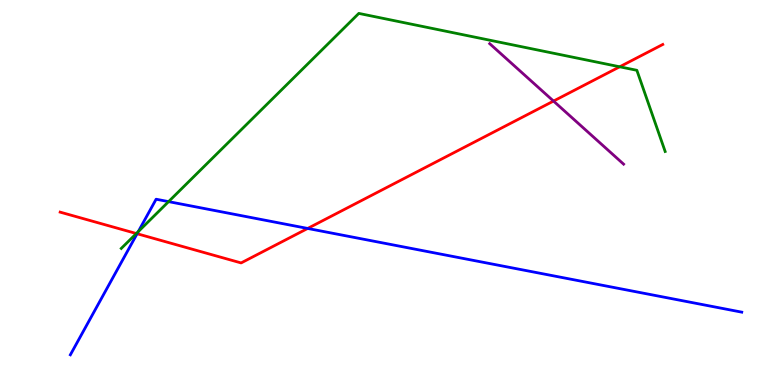[{'lines': ['blue', 'red'], 'intersections': [{'x': 1.77, 'y': 3.93}, {'x': 3.97, 'y': 4.07}]}, {'lines': ['green', 'red'], 'intersections': [{'x': 1.76, 'y': 3.93}, {'x': 8.0, 'y': 8.27}]}, {'lines': ['purple', 'red'], 'intersections': [{'x': 7.14, 'y': 7.37}]}, {'lines': ['blue', 'green'], 'intersections': [{'x': 1.78, 'y': 3.98}, {'x': 2.18, 'y': 4.76}]}, {'lines': ['blue', 'purple'], 'intersections': []}, {'lines': ['green', 'purple'], 'intersections': []}]